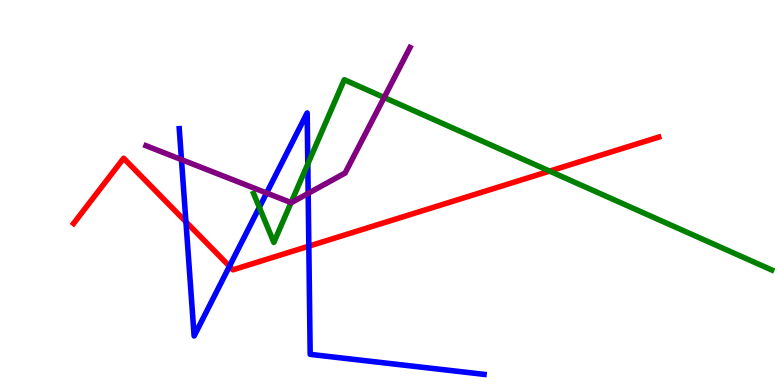[{'lines': ['blue', 'red'], 'intersections': [{'x': 2.4, 'y': 4.24}, {'x': 2.96, 'y': 3.08}, {'x': 3.98, 'y': 3.61}]}, {'lines': ['green', 'red'], 'intersections': [{'x': 7.09, 'y': 5.56}]}, {'lines': ['purple', 'red'], 'intersections': []}, {'lines': ['blue', 'green'], 'intersections': [{'x': 3.35, 'y': 4.61}, {'x': 3.97, 'y': 5.74}]}, {'lines': ['blue', 'purple'], 'intersections': [{'x': 2.34, 'y': 5.85}, {'x': 3.44, 'y': 4.99}, {'x': 3.98, 'y': 4.98}]}, {'lines': ['green', 'purple'], 'intersections': [{'x': 3.76, 'y': 4.74}, {'x': 4.96, 'y': 7.47}]}]